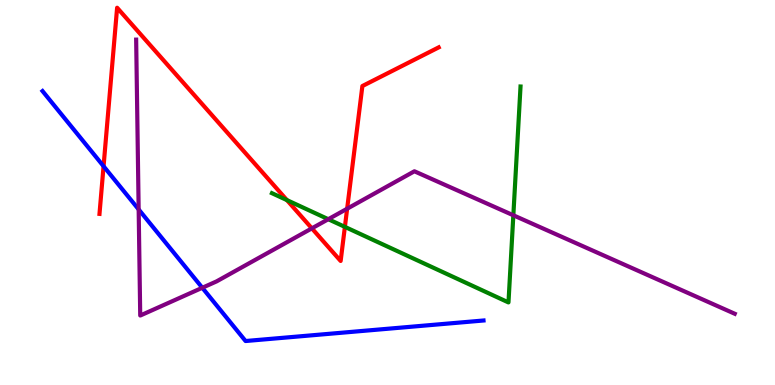[{'lines': ['blue', 'red'], 'intersections': [{'x': 1.34, 'y': 5.68}]}, {'lines': ['green', 'red'], 'intersections': [{'x': 3.7, 'y': 4.8}, {'x': 4.45, 'y': 4.11}]}, {'lines': ['purple', 'red'], 'intersections': [{'x': 4.02, 'y': 4.07}, {'x': 4.48, 'y': 4.58}]}, {'lines': ['blue', 'green'], 'intersections': []}, {'lines': ['blue', 'purple'], 'intersections': [{'x': 1.79, 'y': 4.56}, {'x': 2.61, 'y': 2.53}]}, {'lines': ['green', 'purple'], 'intersections': [{'x': 4.24, 'y': 4.31}, {'x': 6.62, 'y': 4.41}]}]